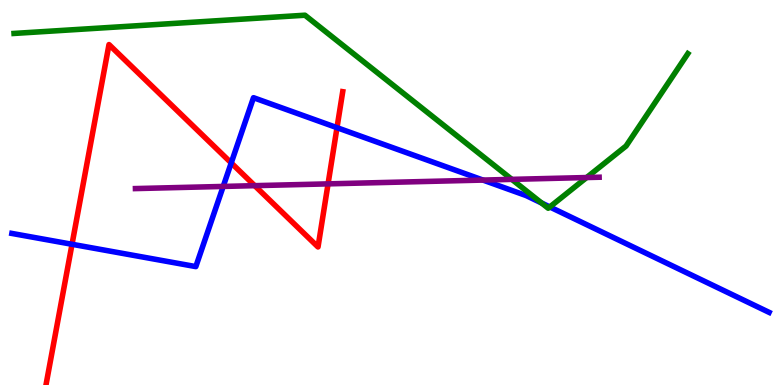[{'lines': ['blue', 'red'], 'intersections': [{'x': 0.929, 'y': 3.66}, {'x': 2.98, 'y': 5.77}, {'x': 4.35, 'y': 6.68}]}, {'lines': ['green', 'red'], 'intersections': []}, {'lines': ['purple', 'red'], 'intersections': [{'x': 3.29, 'y': 5.18}, {'x': 4.23, 'y': 5.22}]}, {'lines': ['blue', 'green'], 'intersections': [{'x': 6.99, 'y': 4.73}, {'x': 7.09, 'y': 4.62}]}, {'lines': ['blue', 'purple'], 'intersections': [{'x': 2.88, 'y': 5.16}, {'x': 6.23, 'y': 5.32}]}, {'lines': ['green', 'purple'], 'intersections': [{'x': 6.6, 'y': 5.34}, {'x': 7.57, 'y': 5.39}]}]